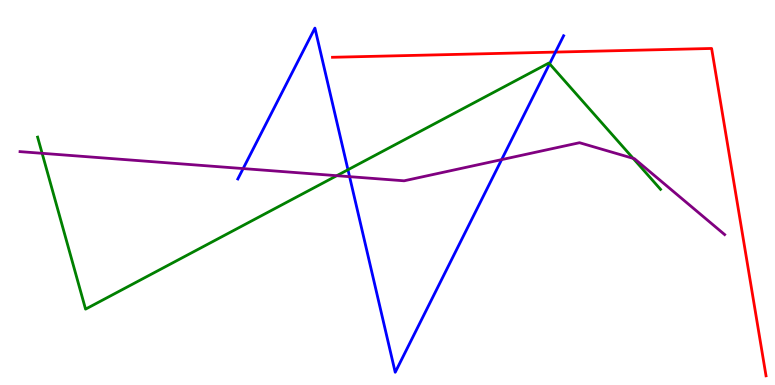[{'lines': ['blue', 'red'], 'intersections': [{'x': 7.17, 'y': 8.65}]}, {'lines': ['green', 'red'], 'intersections': []}, {'lines': ['purple', 'red'], 'intersections': []}, {'lines': ['blue', 'green'], 'intersections': [{'x': 4.49, 'y': 5.59}, {'x': 7.09, 'y': 8.34}]}, {'lines': ['blue', 'purple'], 'intersections': [{'x': 3.14, 'y': 5.62}, {'x': 4.51, 'y': 5.41}, {'x': 6.47, 'y': 5.85}]}, {'lines': ['green', 'purple'], 'intersections': [{'x': 0.544, 'y': 6.02}, {'x': 4.35, 'y': 5.44}, {'x': 8.17, 'y': 5.89}]}]